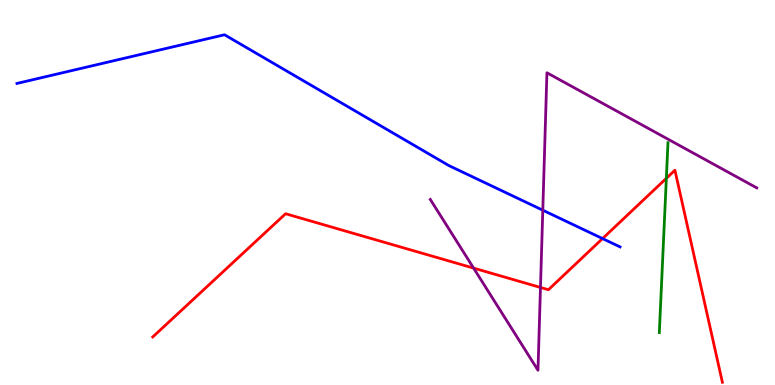[{'lines': ['blue', 'red'], 'intersections': [{'x': 7.77, 'y': 3.8}]}, {'lines': ['green', 'red'], 'intersections': [{'x': 8.6, 'y': 5.37}]}, {'lines': ['purple', 'red'], 'intersections': [{'x': 6.11, 'y': 3.04}, {'x': 6.97, 'y': 2.53}]}, {'lines': ['blue', 'green'], 'intersections': []}, {'lines': ['blue', 'purple'], 'intersections': [{'x': 7.0, 'y': 4.54}]}, {'lines': ['green', 'purple'], 'intersections': []}]